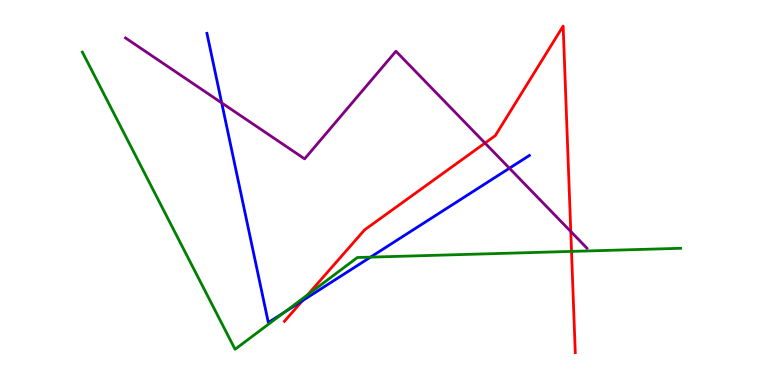[{'lines': ['blue', 'red'], 'intersections': [{'x': 3.9, 'y': 2.19}]}, {'lines': ['green', 'red'], 'intersections': [{'x': 3.97, 'y': 2.34}, {'x': 7.37, 'y': 3.47}]}, {'lines': ['purple', 'red'], 'intersections': [{'x': 6.26, 'y': 6.28}, {'x': 7.36, 'y': 3.99}]}, {'lines': ['blue', 'green'], 'intersections': [{'x': 3.67, 'y': 1.89}, {'x': 4.78, 'y': 3.32}]}, {'lines': ['blue', 'purple'], 'intersections': [{'x': 2.86, 'y': 7.33}, {'x': 6.57, 'y': 5.63}]}, {'lines': ['green', 'purple'], 'intersections': []}]